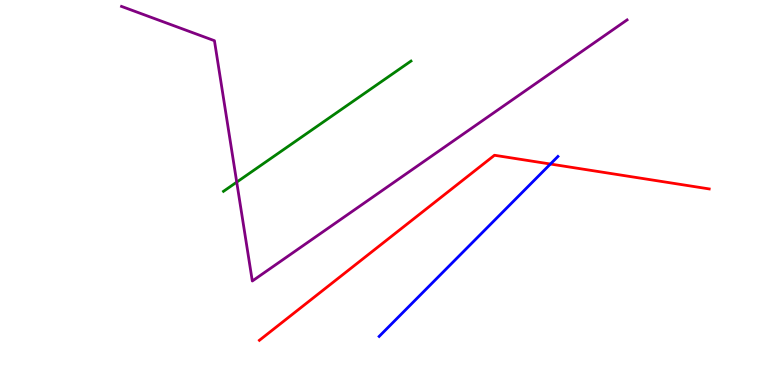[{'lines': ['blue', 'red'], 'intersections': [{'x': 7.1, 'y': 5.74}]}, {'lines': ['green', 'red'], 'intersections': []}, {'lines': ['purple', 'red'], 'intersections': []}, {'lines': ['blue', 'green'], 'intersections': []}, {'lines': ['blue', 'purple'], 'intersections': []}, {'lines': ['green', 'purple'], 'intersections': [{'x': 3.05, 'y': 5.27}]}]